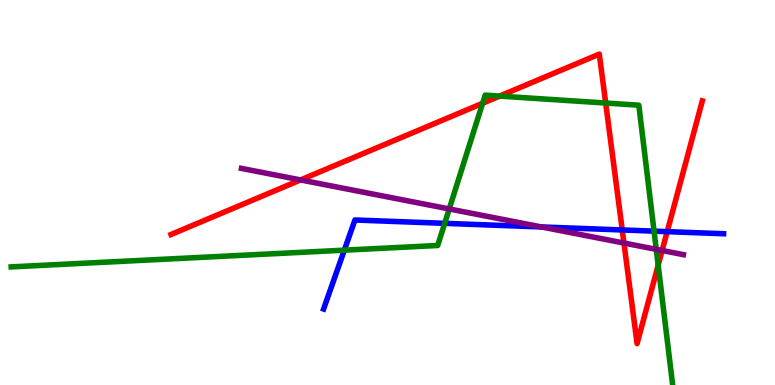[{'lines': ['blue', 'red'], 'intersections': [{'x': 8.03, 'y': 4.03}, {'x': 8.61, 'y': 3.98}]}, {'lines': ['green', 'red'], 'intersections': [{'x': 6.23, 'y': 7.32}, {'x': 6.45, 'y': 7.5}, {'x': 7.82, 'y': 7.32}, {'x': 8.49, 'y': 3.11}]}, {'lines': ['purple', 'red'], 'intersections': [{'x': 3.88, 'y': 5.33}, {'x': 8.05, 'y': 3.69}, {'x': 8.54, 'y': 3.49}]}, {'lines': ['blue', 'green'], 'intersections': [{'x': 4.44, 'y': 3.5}, {'x': 5.74, 'y': 4.2}, {'x': 8.44, 'y': 4.0}]}, {'lines': ['blue', 'purple'], 'intersections': [{'x': 6.99, 'y': 4.11}]}, {'lines': ['green', 'purple'], 'intersections': [{'x': 5.8, 'y': 4.57}, {'x': 8.47, 'y': 3.52}]}]